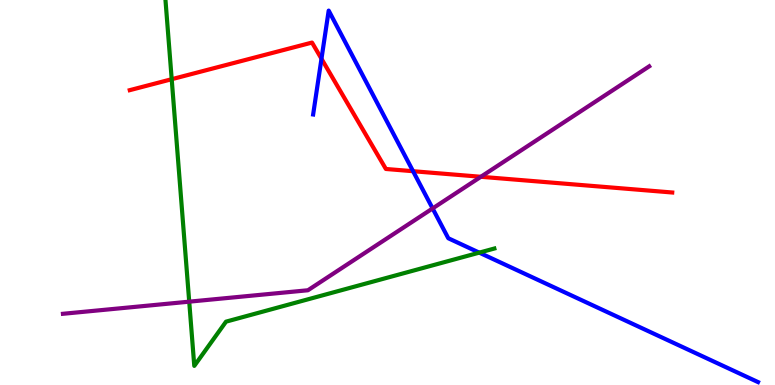[{'lines': ['blue', 'red'], 'intersections': [{'x': 4.15, 'y': 8.47}, {'x': 5.33, 'y': 5.55}]}, {'lines': ['green', 'red'], 'intersections': [{'x': 2.22, 'y': 7.94}]}, {'lines': ['purple', 'red'], 'intersections': [{'x': 6.2, 'y': 5.41}]}, {'lines': ['blue', 'green'], 'intersections': [{'x': 6.18, 'y': 3.44}]}, {'lines': ['blue', 'purple'], 'intersections': [{'x': 5.58, 'y': 4.59}]}, {'lines': ['green', 'purple'], 'intersections': [{'x': 2.44, 'y': 2.16}]}]